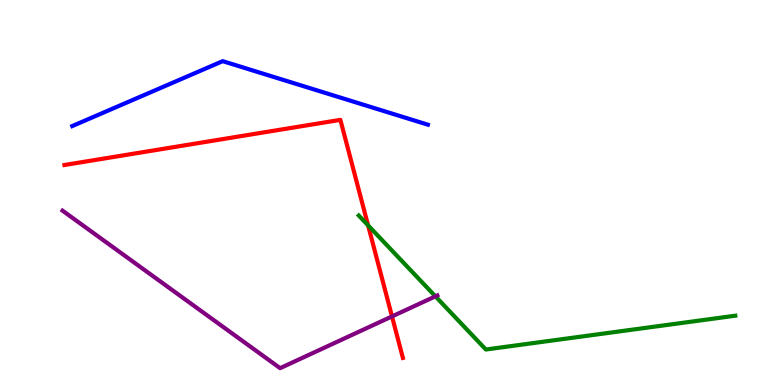[{'lines': ['blue', 'red'], 'intersections': []}, {'lines': ['green', 'red'], 'intersections': [{'x': 4.75, 'y': 4.15}]}, {'lines': ['purple', 'red'], 'intersections': [{'x': 5.06, 'y': 1.78}]}, {'lines': ['blue', 'green'], 'intersections': []}, {'lines': ['blue', 'purple'], 'intersections': []}, {'lines': ['green', 'purple'], 'intersections': [{'x': 5.62, 'y': 2.3}]}]